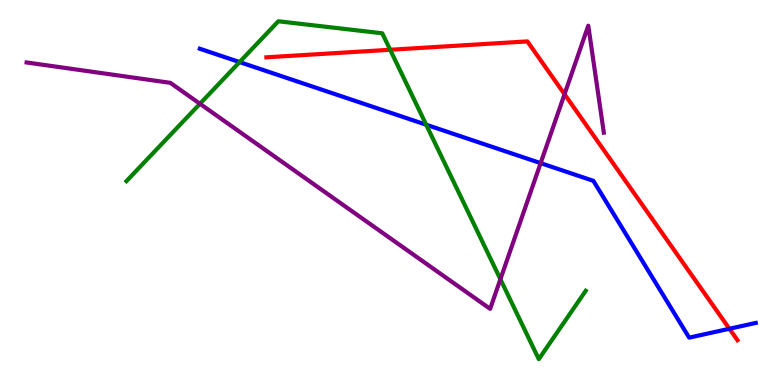[{'lines': ['blue', 'red'], 'intersections': [{'x': 9.41, 'y': 1.46}]}, {'lines': ['green', 'red'], 'intersections': [{'x': 5.03, 'y': 8.71}]}, {'lines': ['purple', 'red'], 'intersections': [{'x': 7.28, 'y': 7.55}]}, {'lines': ['blue', 'green'], 'intersections': [{'x': 3.09, 'y': 8.39}, {'x': 5.5, 'y': 6.76}]}, {'lines': ['blue', 'purple'], 'intersections': [{'x': 6.98, 'y': 5.76}]}, {'lines': ['green', 'purple'], 'intersections': [{'x': 2.58, 'y': 7.3}, {'x': 6.46, 'y': 2.75}]}]